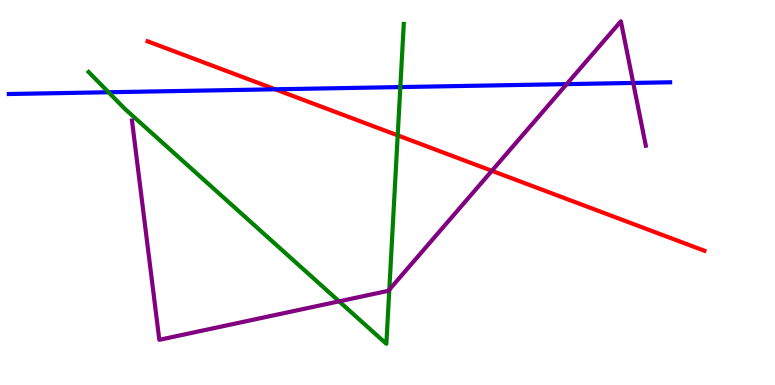[{'lines': ['blue', 'red'], 'intersections': [{'x': 3.55, 'y': 7.68}]}, {'lines': ['green', 'red'], 'intersections': [{'x': 5.13, 'y': 6.48}]}, {'lines': ['purple', 'red'], 'intersections': [{'x': 6.35, 'y': 5.56}]}, {'lines': ['blue', 'green'], 'intersections': [{'x': 1.4, 'y': 7.6}, {'x': 5.17, 'y': 7.74}]}, {'lines': ['blue', 'purple'], 'intersections': [{'x': 7.31, 'y': 7.81}, {'x': 8.17, 'y': 7.85}]}, {'lines': ['green', 'purple'], 'intersections': [{'x': 4.38, 'y': 2.17}, {'x': 5.02, 'y': 2.48}]}]